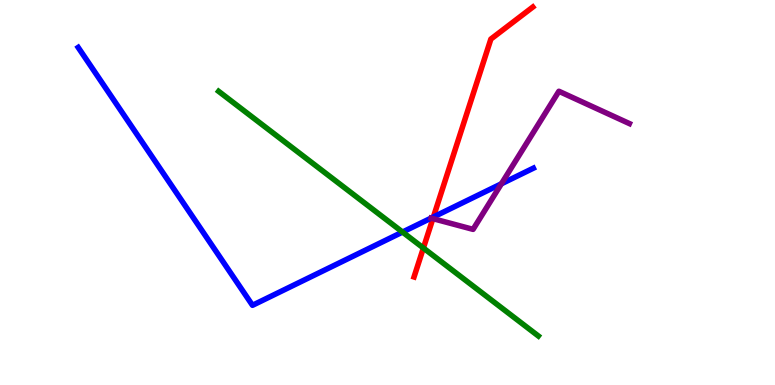[{'lines': ['blue', 'red'], 'intersections': [{'x': 5.59, 'y': 4.36}]}, {'lines': ['green', 'red'], 'intersections': [{'x': 5.46, 'y': 3.56}]}, {'lines': ['purple', 'red'], 'intersections': [{'x': 5.59, 'y': 4.32}]}, {'lines': ['blue', 'green'], 'intersections': [{'x': 5.19, 'y': 3.97}]}, {'lines': ['blue', 'purple'], 'intersections': [{'x': 6.47, 'y': 5.23}]}, {'lines': ['green', 'purple'], 'intersections': []}]